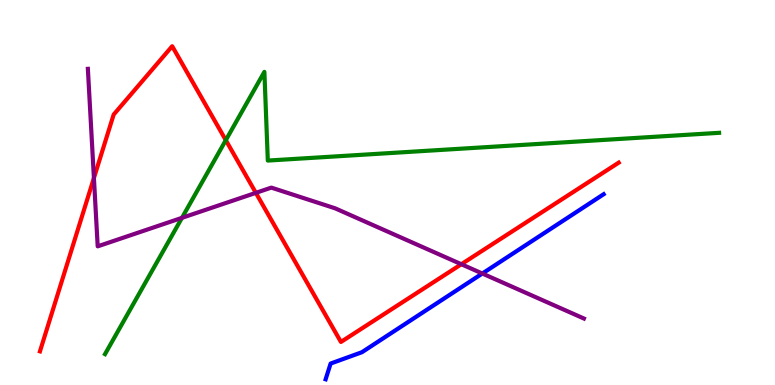[{'lines': ['blue', 'red'], 'intersections': []}, {'lines': ['green', 'red'], 'intersections': [{'x': 2.91, 'y': 6.36}]}, {'lines': ['purple', 'red'], 'intersections': [{'x': 1.21, 'y': 5.38}, {'x': 3.3, 'y': 4.99}, {'x': 5.95, 'y': 3.14}]}, {'lines': ['blue', 'green'], 'intersections': []}, {'lines': ['blue', 'purple'], 'intersections': [{'x': 6.22, 'y': 2.9}]}, {'lines': ['green', 'purple'], 'intersections': [{'x': 2.35, 'y': 4.34}]}]